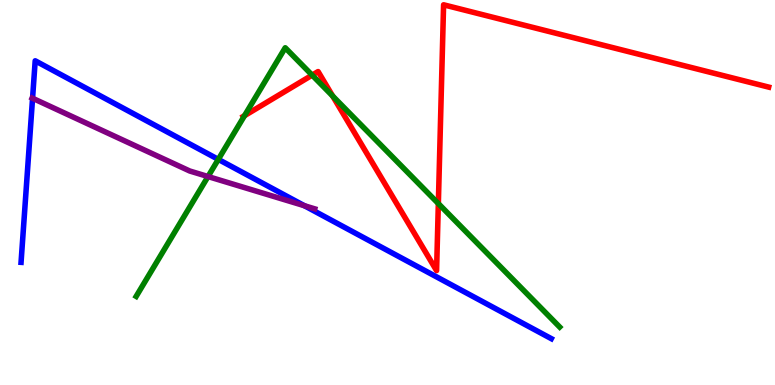[{'lines': ['blue', 'red'], 'intersections': []}, {'lines': ['green', 'red'], 'intersections': [{'x': 3.16, 'y': 7.0}, {'x': 4.03, 'y': 8.05}, {'x': 4.29, 'y': 7.51}, {'x': 5.66, 'y': 4.71}]}, {'lines': ['purple', 'red'], 'intersections': []}, {'lines': ['blue', 'green'], 'intersections': [{'x': 2.82, 'y': 5.86}]}, {'lines': ['blue', 'purple'], 'intersections': [{'x': 0.42, 'y': 7.45}, {'x': 3.93, 'y': 4.66}]}, {'lines': ['green', 'purple'], 'intersections': [{'x': 2.68, 'y': 5.41}]}]